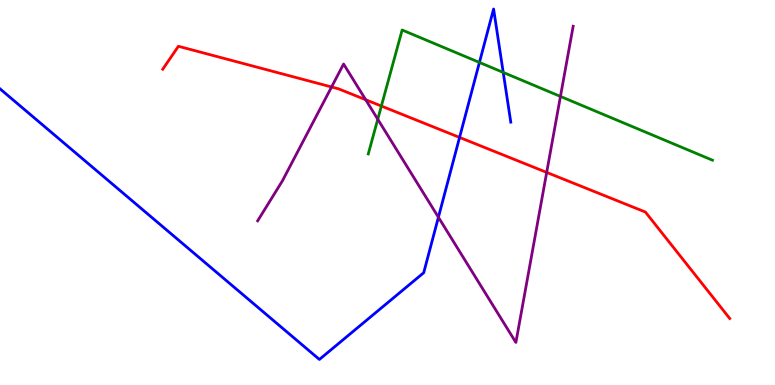[{'lines': ['blue', 'red'], 'intersections': [{'x': 5.93, 'y': 6.43}]}, {'lines': ['green', 'red'], 'intersections': [{'x': 4.92, 'y': 7.25}]}, {'lines': ['purple', 'red'], 'intersections': [{'x': 4.28, 'y': 7.74}, {'x': 4.72, 'y': 7.41}, {'x': 7.05, 'y': 5.52}]}, {'lines': ['blue', 'green'], 'intersections': [{'x': 6.19, 'y': 8.38}, {'x': 6.49, 'y': 8.12}]}, {'lines': ['blue', 'purple'], 'intersections': [{'x': 5.66, 'y': 4.36}]}, {'lines': ['green', 'purple'], 'intersections': [{'x': 4.87, 'y': 6.9}, {'x': 7.23, 'y': 7.5}]}]